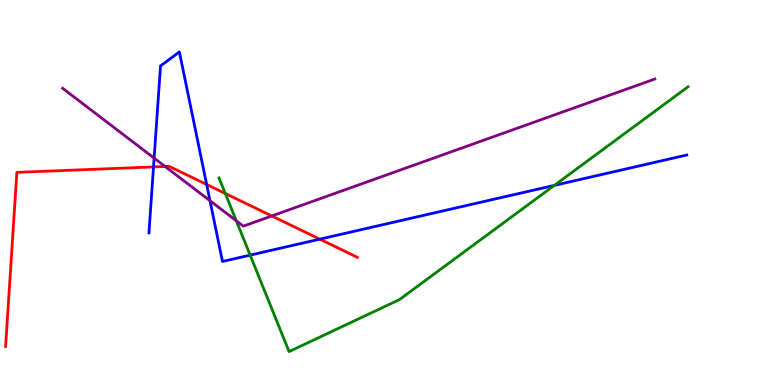[{'lines': ['blue', 'red'], 'intersections': [{'x': 1.98, 'y': 5.66}, {'x': 2.67, 'y': 5.21}, {'x': 4.13, 'y': 3.79}]}, {'lines': ['green', 'red'], 'intersections': [{'x': 2.91, 'y': 4.97}]}, {'lines': ['purple', 'red'], 'intersections': [{'x': 2.13, 'y': 5.68}, {'x': 3.51, 'y': 4.39}]}, {'lines': ['blue', 'green'], 'intersections': [{'x': 3.23, 'y': 3.37}, {'x': 7.15, 'y': 5.18}]}, {'lines': ['blue', 'purple'], 'intersections': [{'x': 1.99, 'y': 5.89}, {'x': 2.71, 'y': 4.79}]}, {'lines': ['green', 'purple'], 'intersections': [{'x': 3.05, 'y': 4.26}]}]